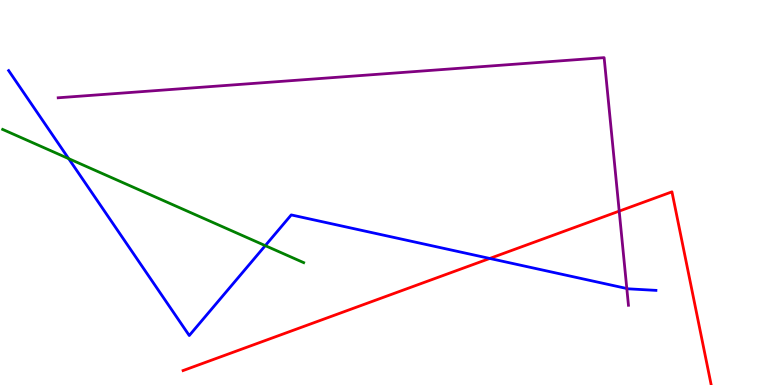[{'lines': ['blue', 'red'], 'intersections': [{'x': 6.32, 'y': 3.29}]}, {'lines': ['green', 'red'], 'intersections': []}, {'lines': ['purple', 'red'], 'intersections': [{'x': 7.99, 'y': 4.52}]}, {'lines': ['blue', 'green'], 'intersections': [{'x': 0.886, 'y': 5.88}, {'x': 3.42, 'y': 3.62}]}, {'lines': ['blue', 'purple'], 'intersections': [{'x': 8.09, 'y': 2.51}]}, {'lines': ['green', 'purple'], 'intersections': []}]